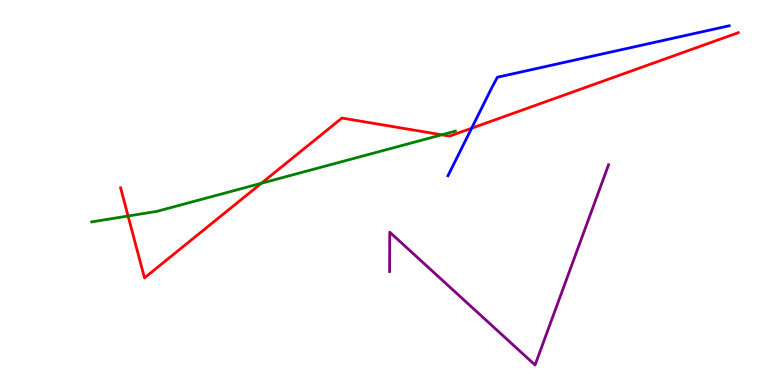[{'lines': ['blue', 'red'], 'intersections': [{'x': 6.09, 'y': 6.67}]}, {'lines': ['green', 'red'], 'intersections': [{'x': 1.65, 'y': 4.39}, {'x': 3.37, 'y': 5.24}, {'x': 5.7, 'y': 6.5}]}, {'lines': ['purple', 'red'], 'intersections': []}, {'lines': ['blue', 'green'], 'intersections': []}, {'lines': ['blue', 'purple'], 'intersections': []}, {'lines': ['green', 'purple'], 'intersections': []}]